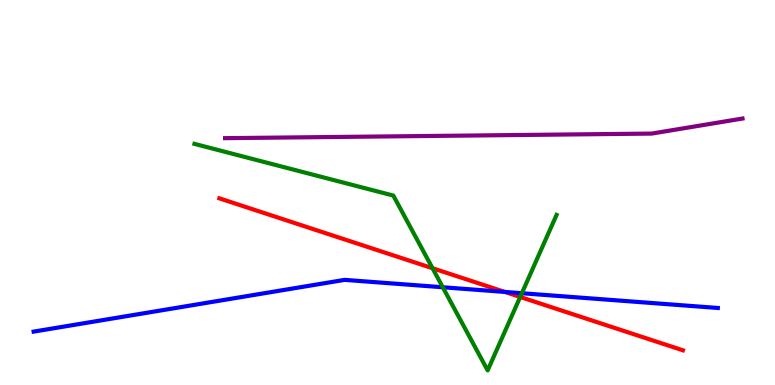[{'lines': ['blue', 'red'], 'intersections': [{'x': 6.51, 'y': 2.42}]}, {'lines': ['green', 'red'], 'intersections': [{'x': 5.58, 'y': 3.03}, {'x': 6.71, 'y': 2.29}]}, {'lines': ['purple', 'red'], 'intersections': []}, {'lines': ['blue', 'green'], 'intersections': [{'x': 5.71, 'y': 2.54}, {'x': 6.73, 'y': 2.38}]}, {'lines': ['blue', 'purple'], 'intersections': []}, {'lines': ['green', 'purple'], 'intersections': []}]